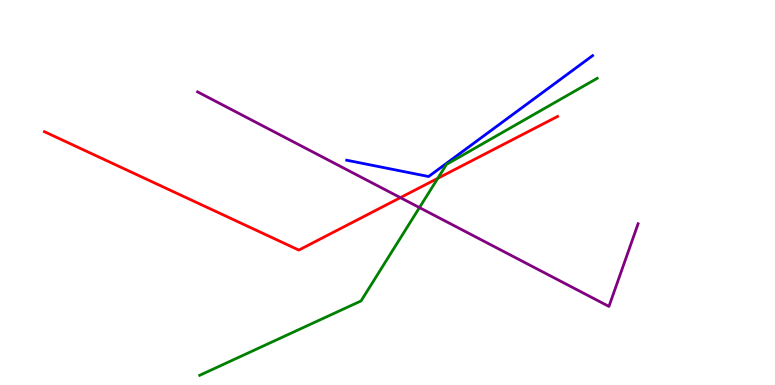[{'lines': ['blue', 'red'], 'intersections': []}, {'lines': ['green', 'red'], 'intersections': [{'x': 5.65, 'y': 5.37}]}, {'lines': ['purple', 'red'], 'intersections': [{'x': 5.17, 'y': 4.87}]}, {'lines': ['blue', 'green'], 'intersections': []}, {'lines': ['blue', 'purple'], 'intersections': []}, {'lines': ['green', 'purple'], 'intersections': [{'x': 5.41, 'y': 4.61}]}]